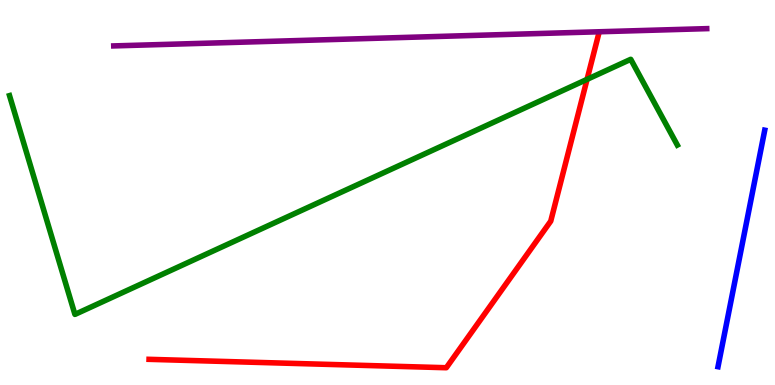[{'lines': ['blue', 'red'], 'intersections': []}, {'lines': ['green', 'red'], 'intersections': [{'x': 7.57, 'y': 7.94}]}, {'lines': ['purple', 'red'], 'intersections': []}, {'lines': ['blue', 'green'], 'intersections': []}, {'lines': ['blue', 'purple'], 'intersections': []}, {'lines': ['green', 'purple'], 'intersections': []}]